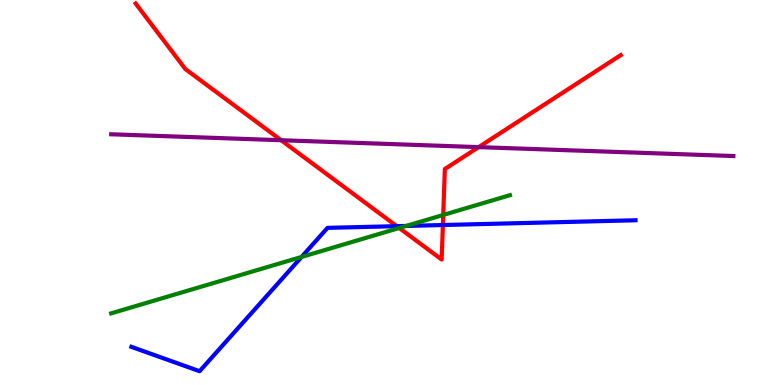[{'lines': ['blue', 'red'], 'intersections': [{'x': 5.12, 'y': 4.13}, {'x': 5.71, 'y': 4.16}]}, {'lines': ['green', 'red'], 'intersections': [{'x': 5.15, 'y': 4.08}, {'x': 5.72, 'y': 4.42}]}, {'lines': ['purple', 'red'], 'intersections': [{'x': 3.63, 'y': 6.36}, {'x': 6.18, 'y': 6.18}]}, {'lines': ['blue', 'green'], 'intersections': [{'x': 3.89, 'y': 3.33}, {'x': 5.24, 'y': 4.13}]}, {'lines': ['blue', 'purple'], 'intersections': []}, {'lines': ['green', 'purple'], 'intersections': []}]